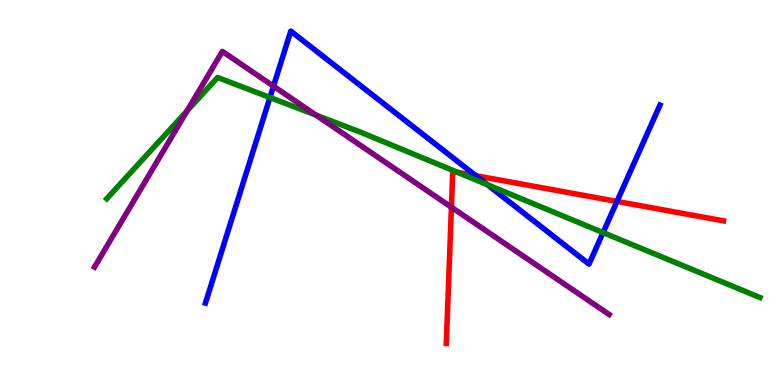[{'lines': ['blue', 'red'], 'intersections': [{'x': 6.14, 'y': 5.44}, {'x': 7.96, 'y': 4.77}]}, {'lines': ['green', 'red'], 'intersections': [{'x': 5.91, 'y': 5.52}]}, {'lines': ['purple', 'red'], 'intersections': [{'x': 5.82, 'y': 4.62}]}, {'lines': ['blue', 'green'], 'intersections': [{'x': 3.48, 'y': 7.47}, {'x': 6.29, 'y': 5.2}, {'x': 7.78, 'y': 3.96}]}, {'lines': ['blue', 'purple'], 'intersections': [{'x': 3.53, 'y': 7.76}]}, {'lines': ['green', 'purple'], 'intersections': [{'x': 2.41, 'y': 7.12}, {'x': 4.08, 'y': 7.01}]}]